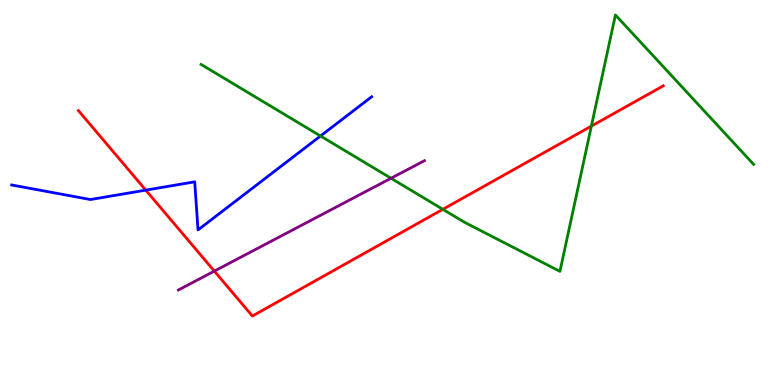[{'lines': ['blue', 'red'], 'intersections': [{'x': 1.88, 'y': 5.06}]}, {'lines': ['green', 'red'], 'intersections': [{'x': 5.71, 'y': 4.56}, {'x': 7.63, 'y': 6.72}]}, {'lines': ['purple', 'red'], 'intersections': [{'x': 2.77, 'y': 2.96}]}, {'lines': ['blue', 'green'], 'intersections': [{'x': 4.14, 'y': 6.47}]}, {'lines': ['blue', 'purple'], 'intersections': []}, {'lines': ['green', 'purple'], 'intersections': [{'x': 5.05, 'y': 5.37}]}]